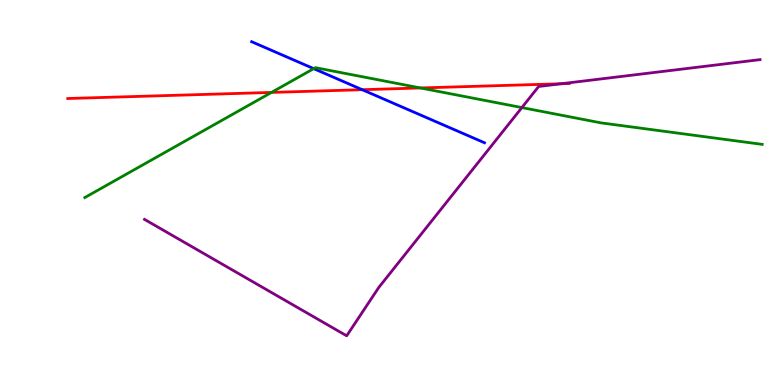[{'lines': ['blue', 'red'], 'intersections': [{'x': 4.67, 'y': 7.67}]}, {'lines': ['green', 'red'], 'intersections': [{'x': 3.5, 'y': 7.6}, {'x': 5.42, 'y': 7.72}]}, {'lines': ['purple', 'red'], 'intersections': [{'x': 7.24, 'y': 7.82}]}, {'lines': ['blue', 'green'], 'intersections': [{'x': 4.05, 'y': 8.22}]}, {'lines': ['blue', 'purple'], 'intersections': []}, {'lines': ['green', 'purple'], 'intersections': [{'x': 6.73, 'y': 7.21}]}]